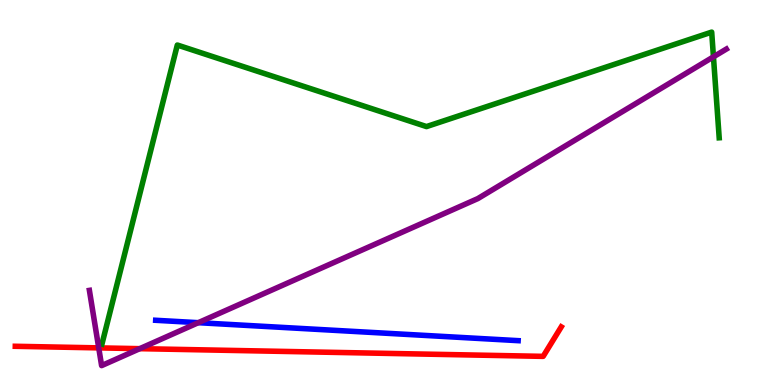[{'lines': ['blue', 'red'], 'intersections': []}, {'lines': ['green', 'red'], 'intersections': []}, {'lines': ['purple', 'red'], 'intersections': [{'x': 1.27, 'y': 0.964}, {'x': 1.8, 'y': 0.944}]}, {'lines': ['blue', 'green'], 'intersections': []}, {'lines': ['blue', 'purple'], 'intersections': [{'x': 2.56, 'y': 1.62}]}, {'lines': ['green', 'purple'], 'intersections': [{'x': 9.21, 'y': 8.52}]}]